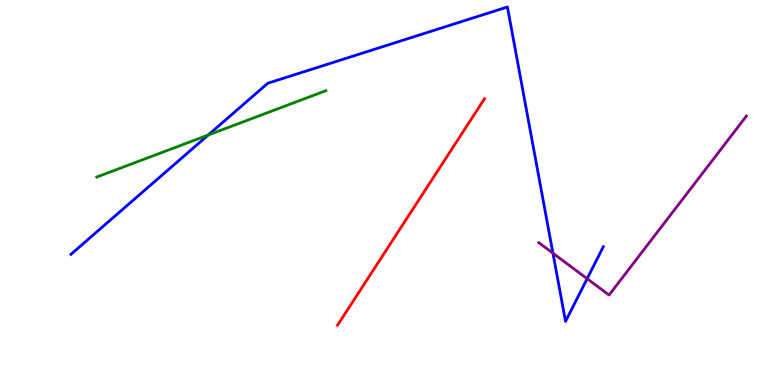[{'lines': ['blue', 'red'], 'intersections': []}, {'lines': ['green', 'red'], 'intersections': []}, {'lines': ['purple', 'red'], 'intersections': []}, {'lines': ['blue', 'green'], 'intersections': [{'x': 2.69, 'y': 6.49}]}, {'lines': ['blue', 'purple'], 'intersections': [{'x': 7.13, 'y': 3.42}, {'x': 7.58, 'y': 2.76}]}, {'lines': ['green', 'purple'], 'intersections': []}]